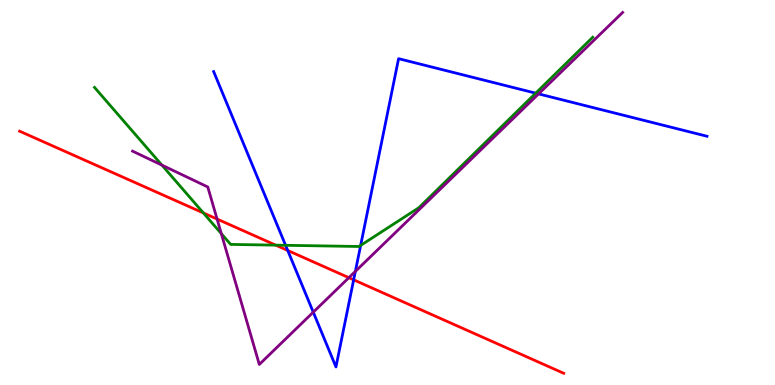[{'lines': ['blue', 'red'], 'intersections': [{'x': 3.71, 'y': 3.49}, {'x': 4.56, 'y': 2.73}]}, {'lines': ['green', 'red'], 'intersections': [{'x': 2.62, 'y': 4.47}, {'x': 3.56, 'y': 3.63}]}, {'lines': ['purple', 'red'], 'intersections': [{'x': 2.8, 'y': 4.31}, {'x': 4.5, 'y': 2.79}]}, {'lines': ['blue', 'green'], 'intersections': [{'x': 3.68, 'y': 3.63}, {'x': 4.65, 'y': 3.63}, {'x': 6.91, 'y': 7.58}]}, {'lines': ['blue', 'purple'], 'intersections': [{'x': 4.04, 'y': 1.89}, {'x': 4.59, 'y': 2.95}, {'x': 6.95, 'y': 7.56}]}, {'lines': ['green', 'purple'], 'intersections': [{'x': 2.09, 'y': 5.71}, {'x': 2.86, 'y': 3.93}]}]